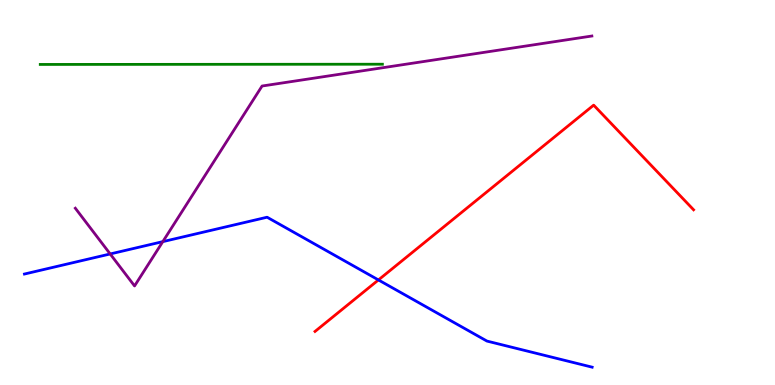[{'lines': ['blue', 'red'], 'intersections': [{'x': 4.88, 'y': 2.73}]}, {'lines': ['green', 'red'], 'intersections': []}, {'lines': ['purple', 'red'], 'intersections': []}, {'lines': ['blue', 'green'], 'intersections': []}, {'lines': ['blue', 'purple'], 'intersections': [{'x': 1.42, 'y': 3.4}, {'x': 2.1, 'y': 3.72}]}, {'lines': ['green', 'purple'], 'intersections': []}]